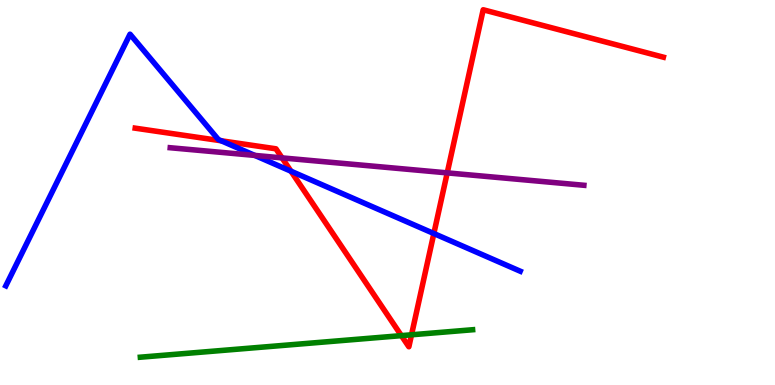[{'lines': ['blue', 'red'], 'intersections': [{'x': 2.85, 'y': 6.34}, {'x': 3.75, 'y': 5.55}, {'x': 5.6, 'y': 3.93}]}, {'lines': ['green', 'red'], 'intersections': [{'x': 5.18, 'y': 1.28}, {'x': 5.31, 'y': 1.3}]}, {'lines': ['purple', 'red'], 'intersections': [{'x': 3.64, 'y': 5.9}, {'x': 5.77, 'y': 5.51}]}, {'lines': ['blue', 'green'], 'intersections': []}, {'lines': ['blue', 'purple'], 'intersections': [{'x': 3.29, 'y': 5.96}]}, {'lines': ['green', 'purple'], 'intersections': []}]